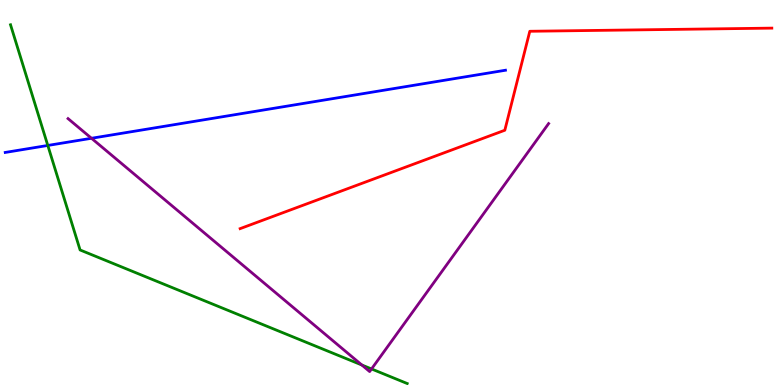[{'lines': ['blue', 'red'], 'intersections': []}, {'lines': ['green', 'red'], 'intersections': []}, {'lines': ['purple', 'red'], 'intersections': []}, {'lines': ['blue', 'green'], 'intersections': [{'x': 0.617, 'y': 6.22}]}, {'lines': ['blue', 'purple'], 'intersections': [{'x': 1.18, 'y': 6.41}]}, {'lines': ['green', 'purple'], 'intersections': [{'x': 4.67, 'y': 0.52}, {'x': 4.79, 'y': 0.417}]}]